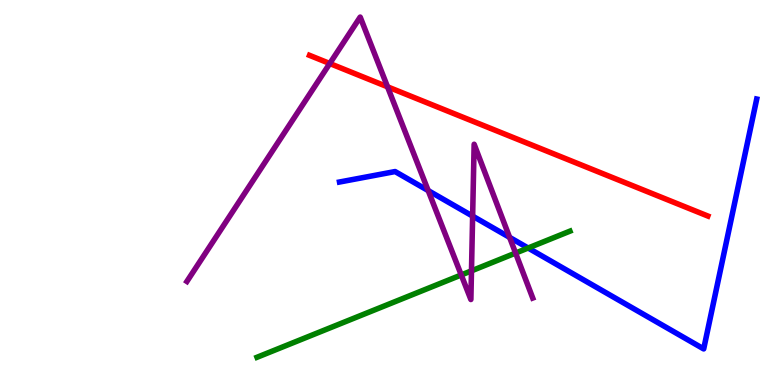[{'lines': ['blue', 'red'], 'intersections': []}, {'lines': ['green', 'red'], 'intersections': []}, {'lines': ['purple', 'red'], 'intersections': [{'x': 4.25, 'y': 8.35}, {'x': 5.0, 'y': 7.75}]}, {'lines': ['blue', 'green'], 'intersections': [{'x': 6.81, 'y': 3.56}]}, {'lines': ['blue', 'purple'], 'intersections': [{'x': 5.52, 'y': 5.05}, {'x': 6.1, 'y': 4.39}, {'x': 6.58, 'y': 3.83}]}, {'lines': ['green', 'purple'], 'intersections': [{'x': 5.95, 'y': 2.86}, {'x': 6.08, 'y': 2.97}, {'x': 6.65, 'y': 3.43}]}]